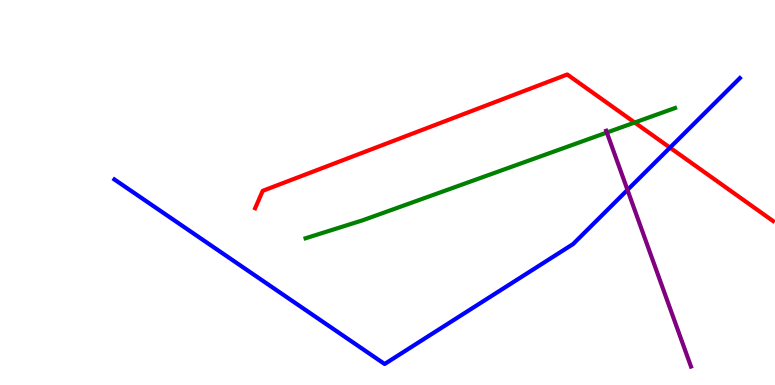[{'lines': ['blue', 'red'], 'intersections': [{'x': 8.64, 'y': 6.17}]}, {'lines': ['green', 'red'], 'intersections': [{'x': 8.19, 'y': 6.82}]}, {'lines': ['purple', 'red'], 'intersections': []}, {'lines': ['blue', 'green'], 'intersections': []}, {'lines': ['blue', 'purple'], 'intersections': [{'x': 8.1, 'y': 5.07}]}, {'lines': ['green', 'purple'], 'intersections': [{'x': 7.83, 'y': 6.56}]}]